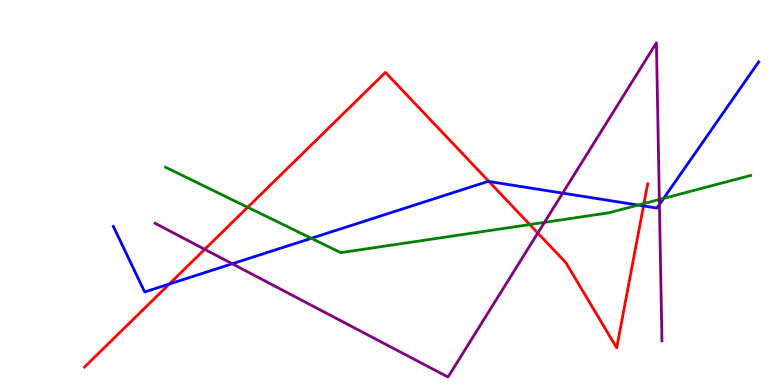[{'lines': ['blue', 'red'], 'intersections': [{'x': 2.18, 'y': 2.62}, {'x': 6.31, 'y': 5.29}, {'x': 8.3, 'y': 4.65}]}, {'lines': ['green', 'red'], 'intersections': [{'x': 3.2, 'y': 4.62}, {'x': 6.84, 'y': 4.17}, {'x': 8.31, 'y': 4.71}]}, {'lines': ['purple', 'red'], 'intersections': [{'x': 2.64, 'y': 3.52}, {'x': 6.94, 'y': 3.95}]}, {'lines': ['blue', 'green'], 'intersections': [{'x': 4.02, 'y': 3.81}, {'x': 8.23, 'y': 4.67}, {'x': 8.56, 'y': 4.85}]}, {'lines': ['blue', 'purple'], 'intersections': [{'x': 3.0, 'y': 3.15}, {'x': 7.26, 'y': 4.98}, {'x': 8.51, 'y': 4.69}]}, {'lines': ['green', 'purple'], 'intersections': [{'x': 7.03, 'y': 4.22}, {'x': 8.51, 'y': 4.82}]}]